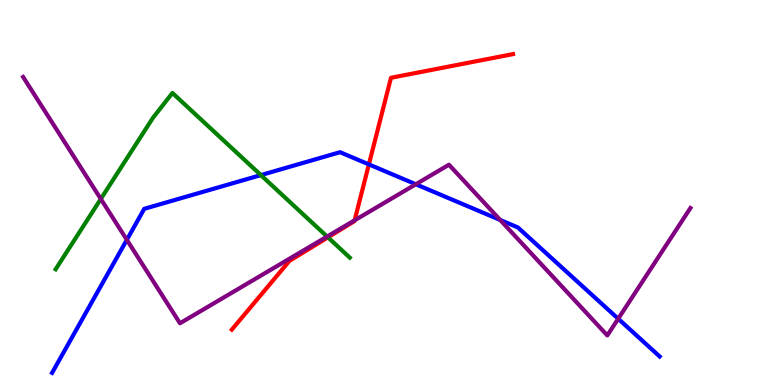[{'lines': ['blue', 'red'], 'intersections': [{'x': 4.76, 'y': 5.73}]}, {'lines': ['green', 'red'], 'intersections': [{'x': 4.23, 'y': 3.84}]}, {'lines': ['purple', 'red'], 'intersections': [{'x': 4.58, 'y': 4.28}]}, {'lines': ['blue', 'green'], 'intersections': [{'x': 3.37, 'y': 5.45}]}, {'lines': ['blue', 'purple'], 'intersections': [{'x': 1.64, 'y': 3.77}, {'x': 5.37, 'y': 5.21}, {'x': 6.45, 'y': 4.29}, {'x': 7.98, 'y': 1.72}]}, {'lines': ['green', 'purple'], 'intersections': [{'x': 1.3, 'y': 4.83}, {'x': 4.22, 'y': 3.86}]}]